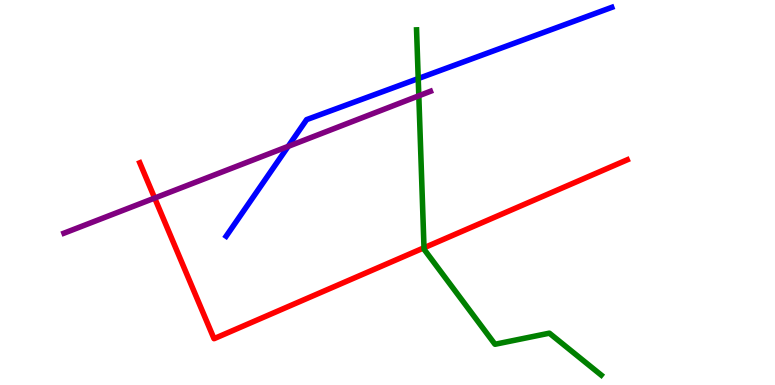[{'lines': ['blue', 'red'], 'intersections': []}, {'lines': ['green', 'red'], 'intersections': [{'x': 5.47, 'y': 3.56}]}, {'lines': ['purple', 'red'], 'intersections': [{'x': 2.0, 'y': 4.86}]}, {'lines': ['blue', 'green'], 'intersections': [{'x': 5.4, 'y': 7.96}]}, {'lines': ['blue', 'purple'], 'intersections': [{'x': 3.72, 'y': 6.2}]}, {'lines': ['green', 'purple'], 'intersections': [{'x': 5.4, 'y': 7.51}]}]